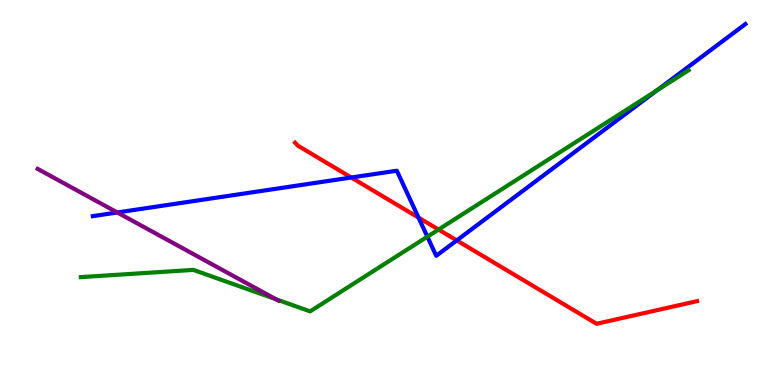[{'lines': ['blue', 'red'], 'intersections': [{'x': 4.53, 'y': 5.39}, {'x': 5.4, 'y': 4.35}, {'x': 5.89, 'y': 3.76}]}, {'lines': ['green', 'red'], 'intersections': [{'x': 5.66, 'y': 4.04}]}, {'lines': ['purple', 'red'], 'intersections': []}, {'lines': ['blue', 'green'], 'intersections': [{'x': 5.51, 'y': 3.85}, {'x': 8.47, 'y': 7.65}]}, {'lines': ['blue', 'purple'], 'intersections': [{'x': 1.51, 'y': 4.48}]}, {'lines': ['green', 'purple'], 'intersections': [{'x': 3.56, 'y': 2.23}]}]